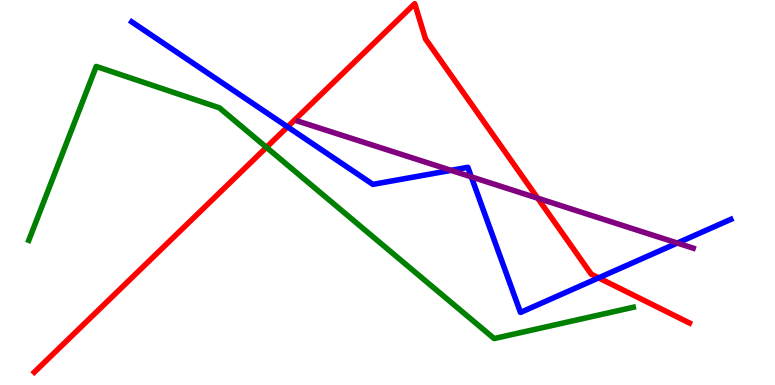[{'lines': ['blue', 'red'], 'intersections': [{'x': 3.71, 'y': 6.7}, {'x': 7.72, 'y': 2.78}]}, {'lines': ['green', 'red'], 'intersections': [{'x': 3.44, 'y': 6.17}]}, {'lines': ['purple', 'red'], 'intersections': [{'x': 6.94, 'y': 4.85}]}, {'lines': ['blue', 'green'], 'intersections': []}, {'lines': ['blue', 'purple'], 'intersections': [{'x': 5.82, 'y': 5.58}, {'x': 6.08, 'y': 5.41}, {'x': 8.74, 'y': 3.69}]}, {'lines': ['green', 'purple'], 'intersections': []}]